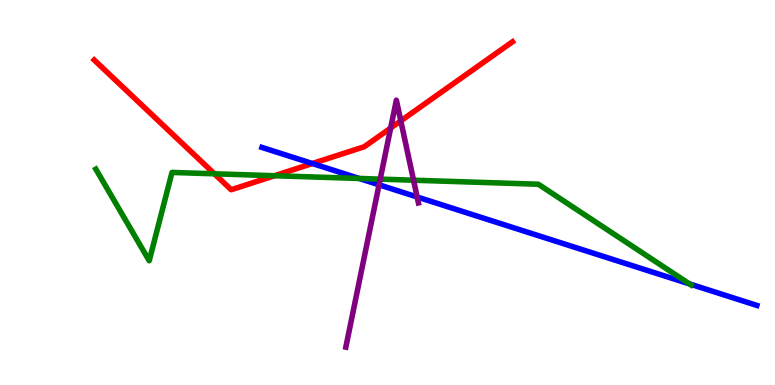[{'lines': ['blue', 'red'], 'intersections': [{'x': 4.03, 'y': 5.75}]}, {'lines': ['green', 'red'], 'intersections': [{'x': 2.77, 'y': 5.49}, {'x': 3.54, 'y': 5.44}]}, {'lines': ['purple', 'red'], 'intersections': [{'x': 5.04, 'y': 6.67}, {'x': 5.17, 'y': 6.86}]}, {'lines': ['blue', 'green'], 'intersections': [{'x': 4.63, 'y': 5.36}, {'x': 8.9, 'y': 2.63}]}, {'lines': ['blue', 'purple'], 'intersections': [{'x': 4.89, 'y': 5.2}, {'x': 5.38, 'y': 4.88}]}, {'lines': ['green', 'purple'], 'intersections': [{'x': 4.91, 'y': 5.35}, {'x': 5.34, 'y': 5.32}]}]